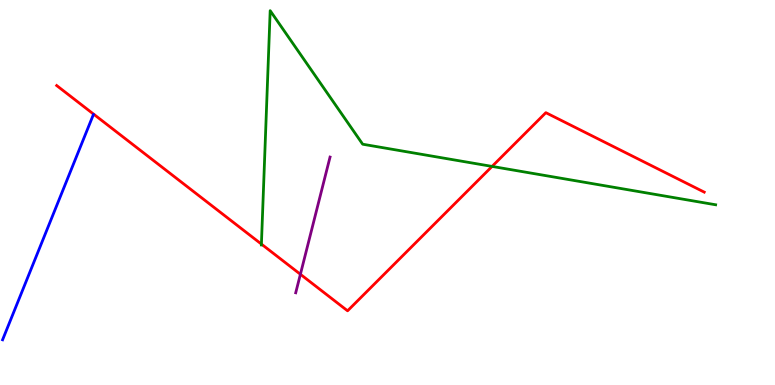[{'lines': ['blue', 'red'], 'intersections': []}, {'lines': ['green', 'red'], 'intersections': [{'x': 3.37, 'y': 3.66}, {'x': 6.35, 'y': 5.68}]}, {'lines': ['purple', 'red'], 'intersections': [{'x': 3.88, 'y': 2.88}]}, {'lines': ['blue', 'green'], 'intersections': []}, {'lines': ['blue', 'purple'], 'intersections': []}, {'lines': ['green', 'purple'], 'intersections': []}]